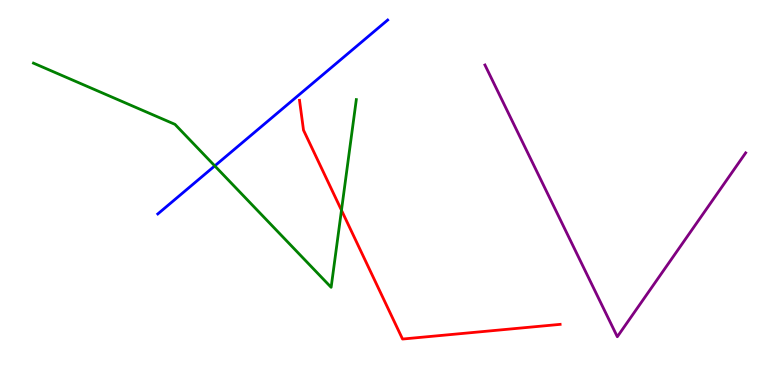[{'lines': ['blue', 'red'], 'intersections': []}, {'lines': ['green', 'red'], 'intersections': [{'x': 4.41, 'y': 4.54}]}, {'lines': ['purple', 'red'], 'intersections': []}, {'lines': ['blue', 'green'], 'intersections': [{'x': 2.77, 'y': 5.69}]}, {'lines': ['blue', 'purple'], 'intersections': []}, {'lines': ['green', 'purple'], 'intersections': []}]